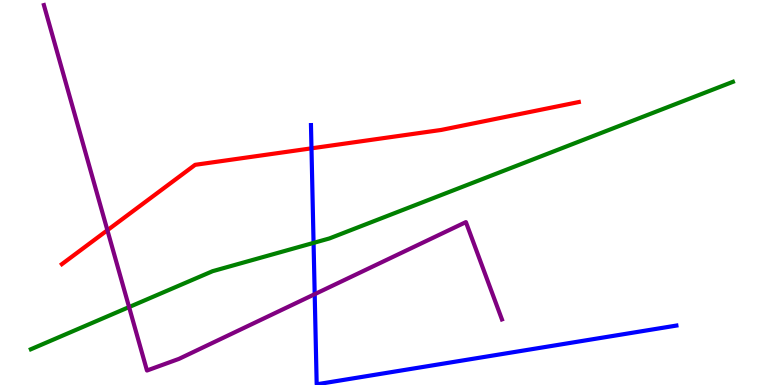[{'lines': ['blue', 'red'], 'intersections': [{'x': 4.02, 'y': 6.15}]}, {'lines': ['green', 'red'], 'intersections': []}, {'lines': ['purple', 'red'], 'intersections': [{'x': 1.39, 'y': 4.02}]}, {'lines': ['blue', 'green'], 'intersections': [{'x': 4.05, 'y': 3.69}]}, {'lines': ['blue', 'purple'], 'intersections': [{'x': 4.06, 'y': 2.36}]}, {'lines': ['green', 'purple'], 'intersections': [{'x': 1.67, 'y': 2.02}]}]